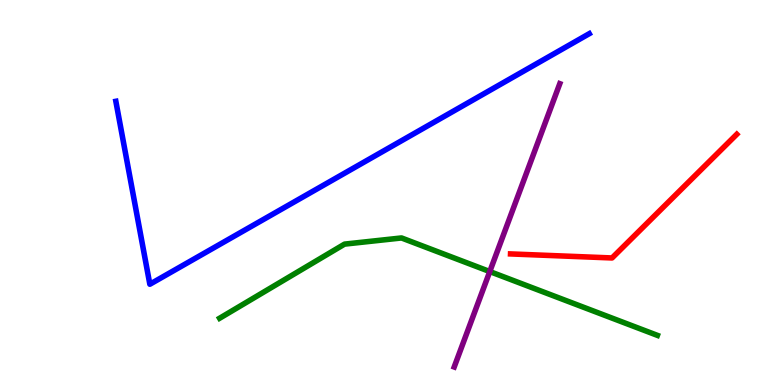[{'lines': ['blue', 'red'], 'intersections': []}, {'lines': ['green', 'red'], 'intersections': []}, {'lines': ['purple', 'red'], 'intersections': []}, {'lines': ['blue', 'green'], 'intersections': []}, {'lines': ['blue', 'purple'], 'intersections': []}, {'lines': ['green', 'purple'], 'intersections': [{'x': 6.32, 'y': 2.95}]}]